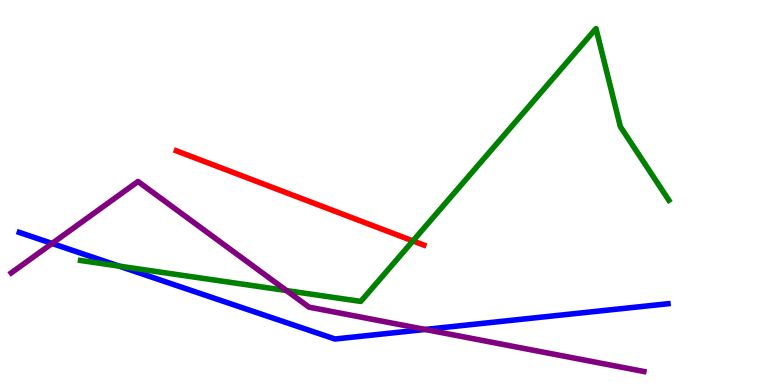[{'lines': ['blue', 'red'], 'intersections': []}, {'lines': ['green', 'red'], 'intersections': [{'x': 5.33, 'y': 3.74}]}, {'lines': ['purple', 'red'], 'intersections': []}, {'lines': ['blue', 'green'], 'intersections': [{'x': 1.54, 'y': 3.09}]}, {'lines': ['blue', 'purple'], 'intersections': [{'x': 0.672, 'y': 3.68}, {'x': 5.49, 'y': 1.44}]}, {'lines': ['green', 'purple'], 'intersections': [{'x': 3.7, 'y': 2.45}]}]